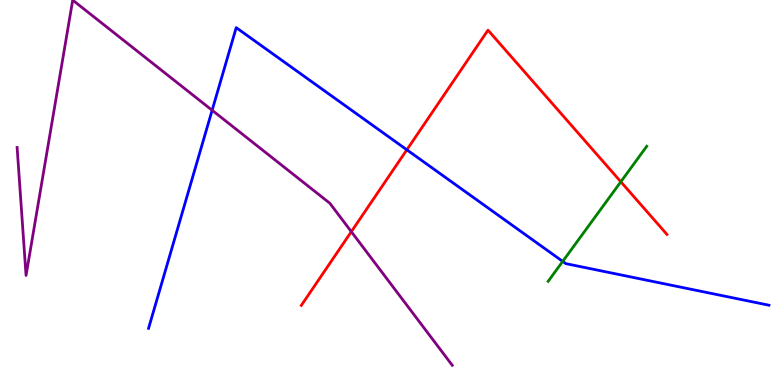[{'lines': ['blue', 'red'], 'intersections': [{'x': 5.25, 'y': 6.11}]}, {'lines': ['green', 'red'], 'intersections': [{'x': 8.01, 'y': 5.28}]}, {'lines': ['purple', 'red'], 'intersections': [{'x': 4.53, 'y': 3.98}]}, {'lines': ['blue', 'green'], 'intersections': [{'x': 7.26, 'y': 3.21}]}, {'lines': ['blue', 'purple'], 'intersections': [{'x': 2.74, 'y': 7.14}]}, {'lines': ['green', 'purple'], 'intersections': []}]